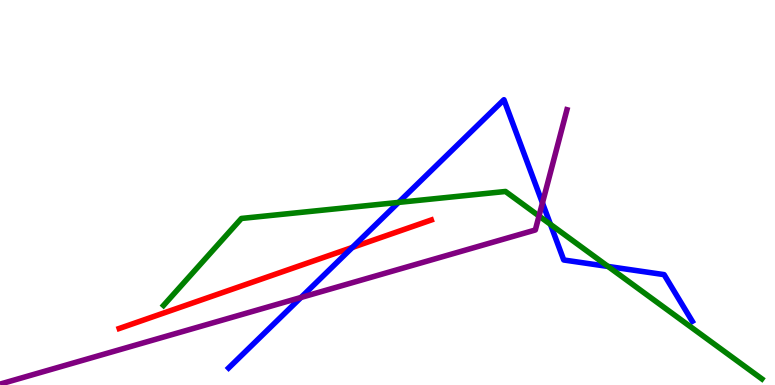[{'lines': ['blue', 'red'], 'intersections': [{'x': 4.55, 'y': 3.57}]}, {'lines': ['green', 'red'], 'intersections': []}, {'lines': ['purple', 'red'], 'intersections': []}, {'lines': ['blue', 'green'], 'intersections': [{'x': 5.14, 'y': 4.74}, {'x': 7.1, 'y': 4.17}, {'x': 7.85, 'y': 3.08}]}, {'lines': ['blue', 'purple'], 'intersections': [{'x': 3.88, 'y': 2.27}, {'x': 7.0, 'y': 4.73}]}, {'lines': ['green', 'purple'], 'intersections': [{'x': 6.96, 'y': 4.39}]}]